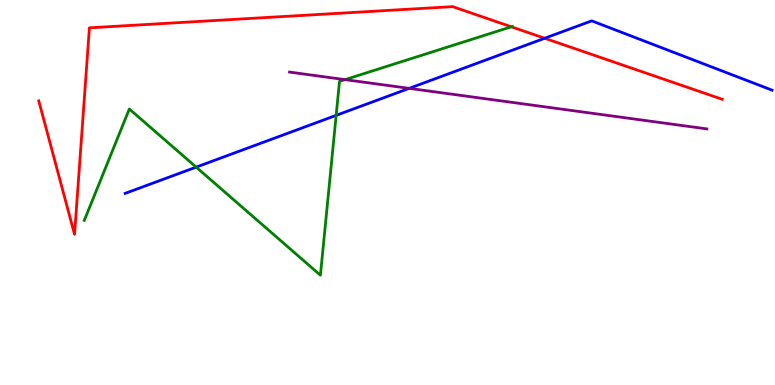[{'lines': ['blue', 'red'], 'intersections': [{'x': 7.03, 'y': 9.01}]}, {'lines': ['green', 'red'], 'intersections': [{'x': 6.6, 'y': 9.3}]}, {'lines': ['purple', 'red'], 'intersections': []}, {'lines': ['blue', 'green'], 'intersections': [{'x': 2.53, 'y': 5.66}, {'x': 4.34, 'y': 7.0}]}, {'lines': ['blue', 'purple'], 'intersections': [{'x': 5.28, 'y': 7.7}]}, {'lines': ['green', 'purple'], 'intersections': [{'x': 4.45, 'y': 7.93}]}]